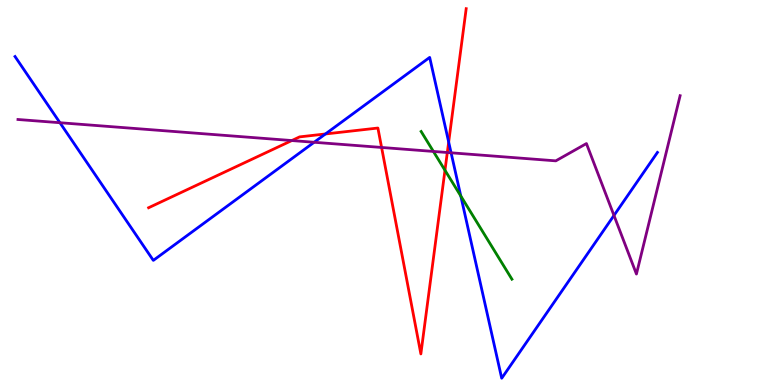[{'lines': ['blue', 'red'], 'intersections': [{'x': 4.2, 'y': 6.52}, {'x': 5.79, 'y': 6.31}]}, {'lines': ['green', 'red'], 'intersections': [{'x': 5.74, 'y': 5.58}]}, {'lines': ['purple', 'red'], 'intersections': [{'x': 3.77, 'y': 6.35}, {'x': 4.92, 'y': 6.17}, {'x': 5.77, 'y': 6.04}]}, {'lines': ['blue', 'green'], 'intersections': [{'x': 5.95, 'y': 4.91}]}, {'lines': ['blue', 'purple'], 'intersections': [{'x': 0.773, 'y': 6.81}, {'x': 4.05, 'y': 6.3}, {'x': 5.82, 'y': 6.03}, {'x': 7.92, 'y': 4.4}]}, {'lines': ['green', 'purple'], 'intersections': [{'x': 5.59, 'y': 6.07}]}]